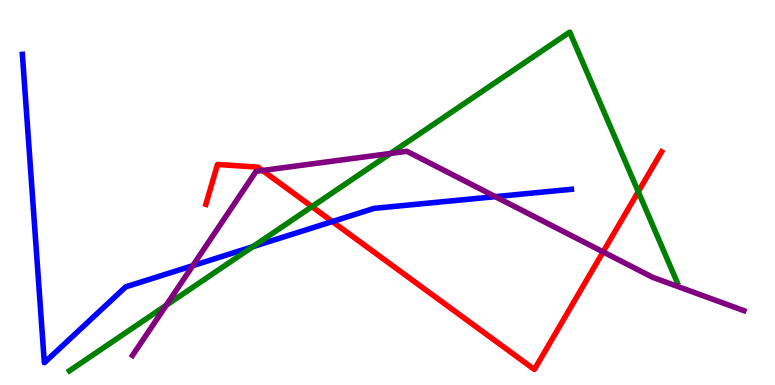[{'lines': ['blue', 'red'], 'intersections': [{'x': 4.29, 'y': 4.24}]}, {'lines': ['green', 'red'], 'intersections': [{'x': 4.02, 'y': 4.63}, {'x': 8.24, 'y': 5.02}]}, {'lines': ['purple', 'red'], 'intersections': [{'x': 3.39, 'y': 5.57}, {'x': 7.78, 'y': 3.46}]}, {'lines': ['blue', 'green'], 'intersections': [{'x': 3.26, 'y': 3.59}]}, {'lines': ['blue', 'purple'], 'intersections': [{'x': 2.49, 'y': 3.1}, {'x': 6.39, 'y': 4.89}]}, {'lines': ['green', 'purple'], 'intersections': [{'x': 2.14, 'y': 2.07}, {'x': 5.04, 'y': 6.01}]}]